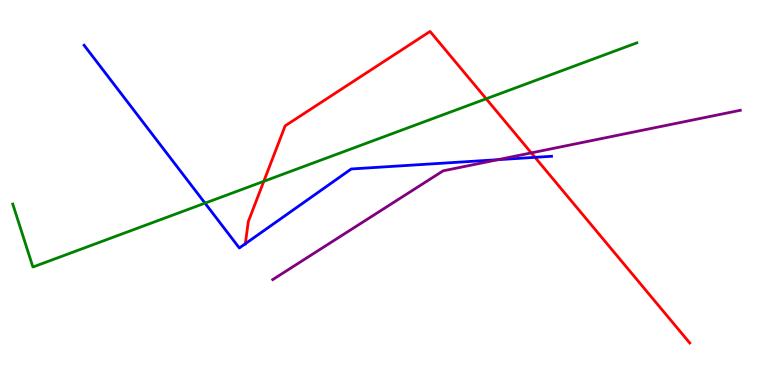[{'lines': ['blue', 'red'], 'intersections': [{'x': 3.17, 'y': 3.67}, {'x': 6.9, 'y': 5.91}]}, {'lines': ['green', 'red'], 'intersections': [{'x': 3.4, 'y': 5.29}, {'x': 6.27, 'y': 7.43}]}, {'lines': ['purple', 'red'], 'intersections': [{'x': 6.86, 'y': 6.03}]}, {'lines': ['blue', 'green'], 'intersections': [{'x': 2.65, 'y': 4.72}]}, {'lines': ['blue', 'purple'], 'intersections': [{'x': 6.42, 'y': 5.85}]}, {'lines': ['green', 'purple'], 'intersections': []}]